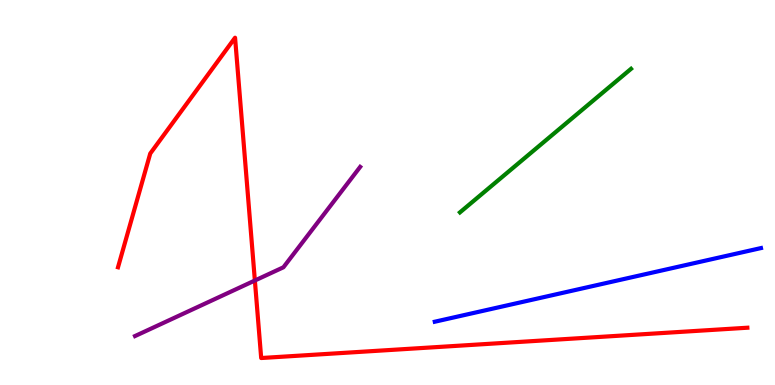[{'lines': ['blue', 'red'], 'intersections': []}, {'lines': ['green', 'red'], 'intersections': []}, {'lines': ['purple', 'red'], 'intersections': [{'x': 3.29, 'y': 2.71}]}, {'lines': ['blue', 'green'], 'intersections': []}, {'lines': ['blue', 'purple'], 'intersections': []}, {'lines': ['green', 'purple'], 'intersections': []}]